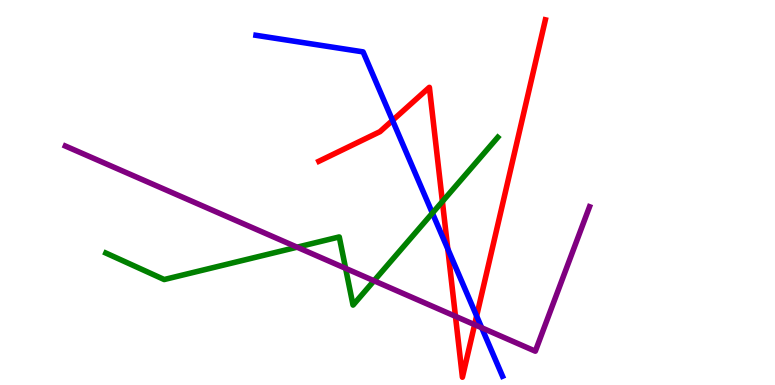[{'lines': ['blue', 'red'], 'intersections': [{'x': 5.06, 'y': 6.87}, {'x': 5.78, 'y': 3.53}, {'x': 6.15, 'y': 1.79}]}, {'lines': ['green', 'red'], 'intersections': [{'x': 5.71, 'y': 4.77}]}, {'lines': ['purple', 'red'], 'intersections': [{'x': 5.88, 'y': 1.78}, {'x': 6.12, 'y': 1.57}]}, {'lines': ['blue', 'green'], 'intersections': [{'x': 5.58, 'y': 4.46}]}, {'lines': ['blue', 'purple'], 'intersections': [{'x': 6.22, 'y': 1.49}]}, {'lines': ['green', 'purple'], 'intersections': [{'x': 3.83, 'y': 3.58}, {'x': 4.46, 'y': 3.03}, {'x': 4.83, 'y': 2.71}]}]